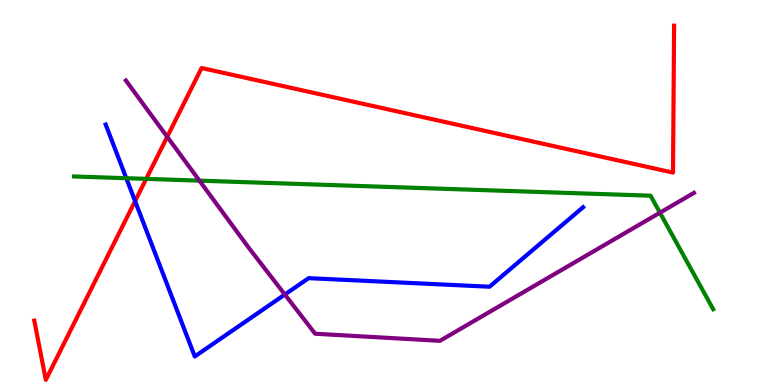[{'lines': ['blue', 'red'], 'intersections': [{'x': 1.74, 'y': 4.78}]}, {'lines': ['green', 'red'], 'intersections': [{'x': 1.89, 'y': 5.35}]}, {'lines': ['purple', 'red'], 'intersections': [{'x': 2.16, 'y': 6.45}]}, {'lines': ['blue', 'green'], 'intersections': [{'x': 1.63, 'y': 5.37}]}, {'lines': ['blue', 'purple'], 'intersections': [{'x': 3.68, 'y': 2.35}]}, {'lines': ['green', 'purple'], 'intersections': [{'x': 2.57, 'y': 5.31}, {'x': 8.52, 'y': 4.48}]}]